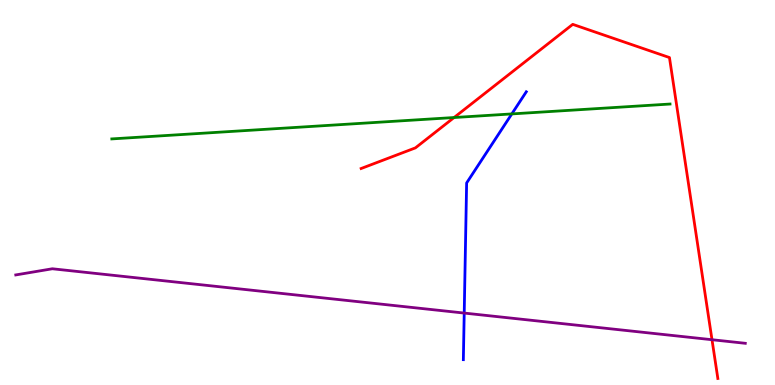[{'lines': ['blue', 'red'], 'intersections': []}, {'lines': ['green', 'red'], 'intersections': [{'x': 5.86, 'y': 6.95}]}, {'lines': ['purple', 'red'], 'intersections': [{'x': 9.19, 'y': 1.18}]}, {'lines': ['blue', 'green'], 'intersections': [{'x': 6.6, 'y': 7.04}]}, {'lines': ['blue', 'purple'], 'intersections': [{'x': 5.99, 'y': 1.87}]}, {'lines': ['green', 'purple'], 'intersections': []}]